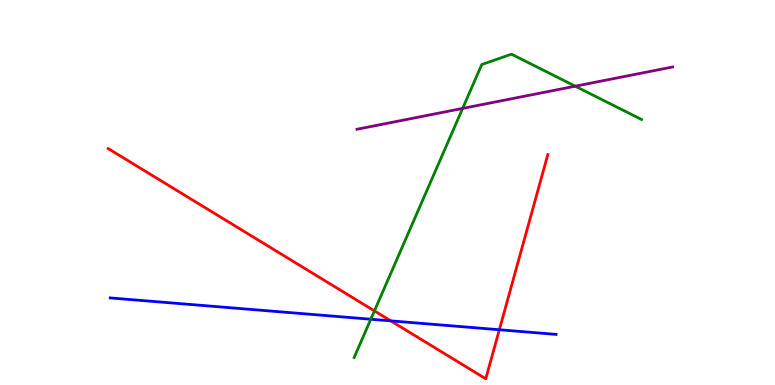[{'lines': ['blue', 'red'], 'intersections': [{'x': 5.04, 'y': 1.67}, {'x': 6.44, 'y': 1.44}]}, {'lines': ['green', 'red'], 'intersections': [{'x': 4.83, 'y': 1.92}]}, {'lines': ['purple', 'red'], 'intersections': []}, {'lines': ['blue', 'green'], 'intersections': [{'x': 4.78, 'y': 1.71}]}, {'lines': ['blue', 'purple'], 'intersections': []}, {'lines': ['green', 'purple'], 'intersections': [{'x': 5.97, 'y': 7.18}, {'x': 7.42, 'y': 7.76}]}]